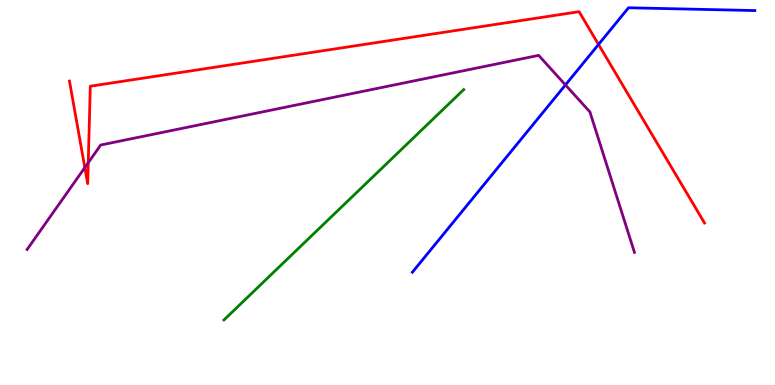[{'lines': ['blue', 'red'], 'intersections': [{'x': 7.72, 'y': 8.85}]}, {'lines': ['green', 'red'], 'intersections': []}, {'lines': ['purple', 'red'], 'intersections': [{'x': 1.09, 'y': 5.65}, {'x': 1.14, 'y': 5.77}]}, {'lines': ['blue', 'green'], 'intersections': []}, {'lines': ['blue', 'purple'], 'intersections': [{'x': 7.3, 'y': 7.79}]}, {'lines': ['green', 'purple'], 'intersections': []}]